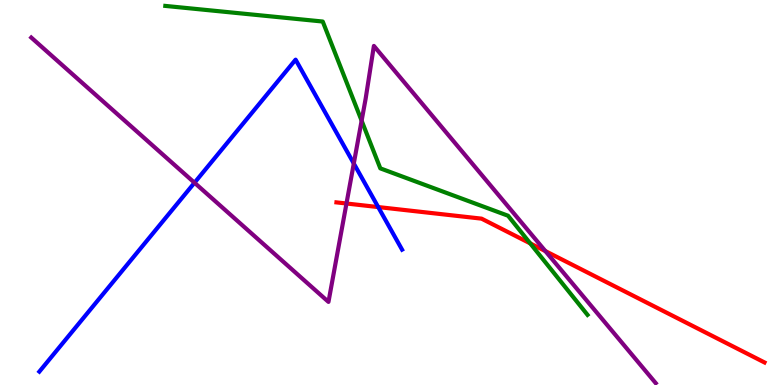[{'lines': ['blue', 'red'], 'intersections': [{'x': 4.88, 'y': 4.62}]}, {'lines': ['green', 'red'], 'intersections': [{'x': 6.84, 'y': 3.68}]}, {'lines': ['purple', 'red'], 'intersections': [{'x': 4.47, 'y': 4.71}, {'x': 7.04, 'y': 3.48}]}, {'lines': ['blue', 'green'], 'intersections': []}, {'lines': ['blue', 'purple'], 'intersections': [{'x': 2.51, 'y': 5.25}, {'x': 4.57, 'y': 5.75}]}, {'lines': ['green', 'purple'], 'intersections': [{'x': 4.67, 'y': 6.87}]}]